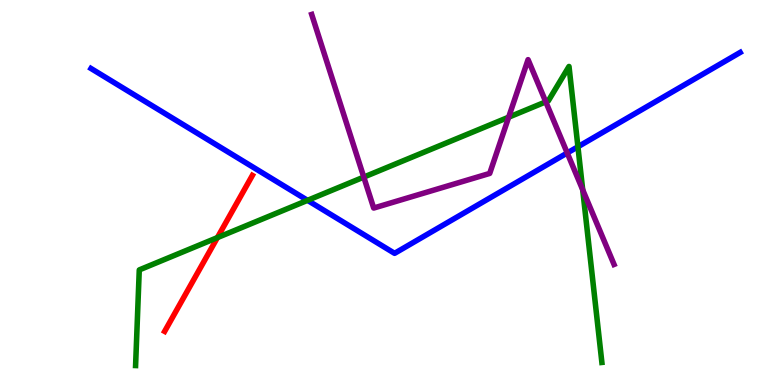[{'lines': ['blue', 'red'], 'intersections': []}, {'lines': ['green', 'red'], 'intersections': [{'x': 2.81, 'y': 3.83}]}, {'lines': ['purple', 'red'], 'intersections': []}, {'lines': ['blue', 'green'], 'intersections': [{'x': 3.97, 'y': 4.8}, {'x': 7.46, 'y': 6.19}]}, {'lines': ['blue', 'purple'], 'intersections': [{'x': 7.32, 'y': 6.03}]}, {'lines': ['green', 'purple'], 'intersections': [{'x': 4.69, 'y': 5.4}, {'x': 6.56, 'y': 6.96}, {'x': 7.04, 'y': 7.35}, {'x': 7.52, 'y': 5.07}]}]